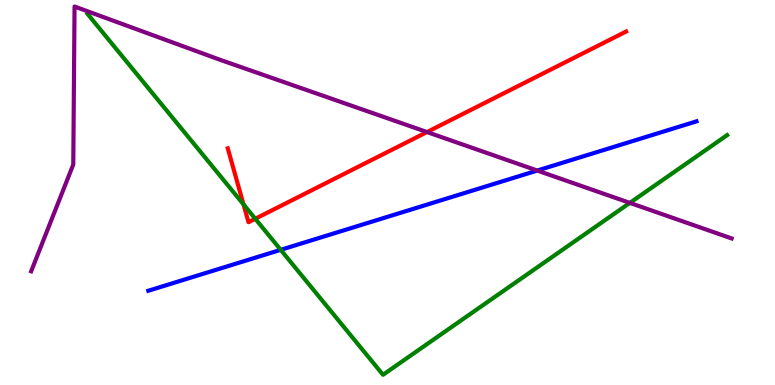[{'lines': ['blue', 'red'], 'intersections': []}, {'lines': ['green', 'red'], 'intersections': [{'x': 3.14, 'y': 4.69}, {'x': 3.29, 'y': 4.32}]}, {'lines': ['purple', 'red'], 'intersections': [{'x': 5.51, 'y': 6.57}]}, {'lines': ['blue', 'green'], 'intersections': [{'x': 3.62, 'y': 3.51}]}, {'lines': ['blue', 'purple'], 'intersections': [{'x': 6.93, 'y': 5.57}]}, {'lines': ['green', 'purple'], 'intersections': [{'x': 8.13, 'y': 4.73}]}]